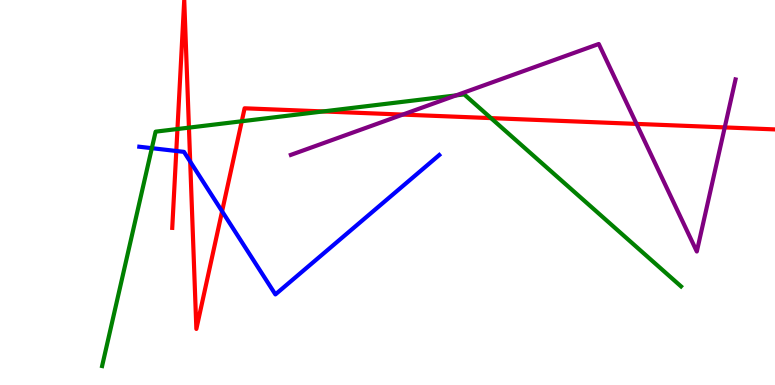[{'lines': ['blue', 'red'], 'intersections': [{'x': 2.27, 'y': 6.08}, {'x': 2.45, 'y': 5.8}, {'x': 2.87, 'y': 4.51}]}, {'lines': ['green', 'red'], 'intersections': [{'x': 2.29, 'y': 6.65}, {'x': 2.44, 'y': 6.68}, {'x': 3.12, 'y': 6.85}, {'x': 4.17, 'y': 7.11}, {'x': 6.34, 'y': 6.93}]}, {'lines': ['purple', 'red'], 'intersections': [{'x': 5.2, 'y': 7.02}, {'x': 8.21, 'y': 6.78}, {'x': 9.35, 'y': 6.69}]}, {'lines': ['blue', 'green'], 'intersections': [{'x': 1.96, 'y': 6.15}]}, {'lines': ['blue', 'purple'], 'intersections': []}, {'lines': ['green', 'purple'], 'intersections': [{'x': 5.88, 'y': 7.52}]}]